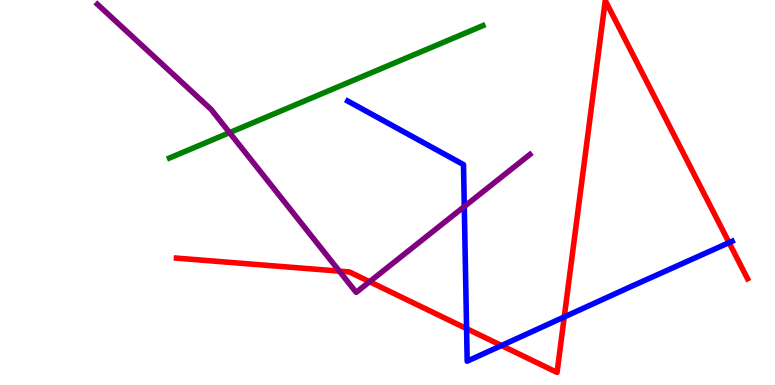[{'lines': ['blue', 'red'], 'intersections': [{'x': 6.02, 'y': 1.46}, {'x': 6.47, 'y': 1.03}, {'x': 7.28, 'y': 1.77}, {'x': 9.41, 'y': 3.7}]}, {'lines': ['green', 'red'], 'intersections': []}, {'lines': ['purple', 'red'], 'intersections': [{'x': 4.38, 'y': 2.96}, {'x': 4.77, 'y': 2.68}]}, {'lines': ['blue', 'green'], 'intersections': []}, {'lines': ['blue', 'purple'], 'intersections': [{'x': 5.99, 'y': 4.64}]}, {'lines': ['green', 'purple'], 'intersections': [{'x': 2.96, 'y': 6.55}]}]